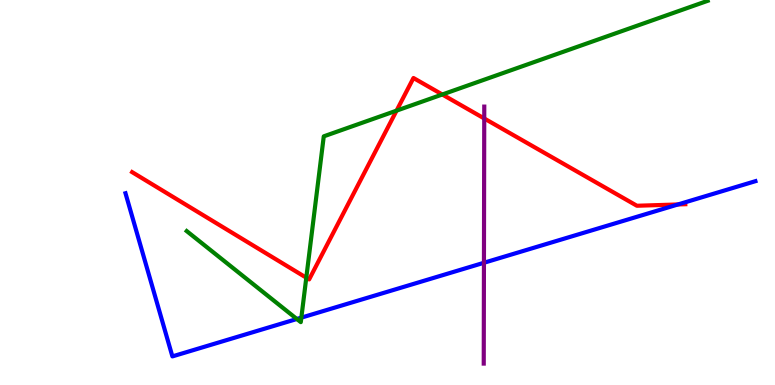[{'lines': ['blue', 'red'], 'intersections': [{'x': 8.75, 'y': 4.69}]}, {'lines': ['green', 'red'], 'intersections': [{'x': 3.95, 'y': 2.79}, {'x': 5.12, 'y': 7.13}, {'x': 5.71, 'y': 7.55}]}, {'lines': ['purple', 'red'], 'intersections': [{'x': 6.25, 'y': 6.92}]}, {'lines': ['blue', 'green'], 'intersections': [{'x': 3.83, 'y': 1.71}, {'x': 3.89, 'y': 1.75}]}, {'lines': ['blue', 'purple'], 'intersections': [{'x': 6.24, 'y': 3.17}]}, {'lines': ['green', 'purple'], 'intersections': []}]